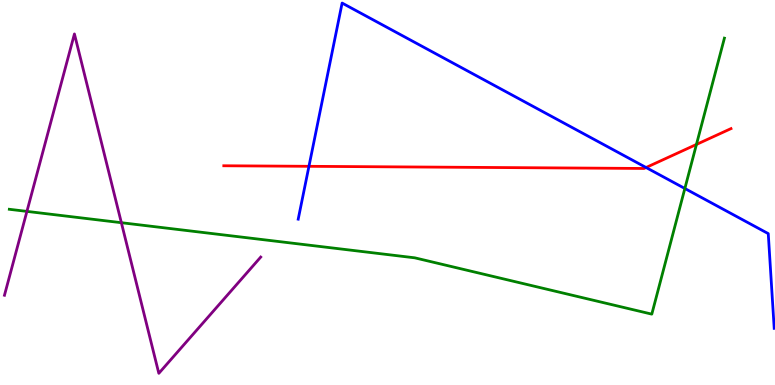[{'lines': ['blue', 'red'], 'intersections': [{'x': 3.99, 'y': 5.68}, {'x': 8.34, 'y': 5.65}]}, {'lines': ['green', 'red'], 'intersections': [{'x': 8.99, 'y': 6.25}]}, {'lines': ['purple', 'red'], 'intersections': []}, {'lines': ['blue', 'green'], 'intersections': [{'x': 8.84, 'y': 5.1}]}, {'lines': ['blue', 'purple'], 'intersections': []}, {'lines': ['green', 'purple'], 'intersections': [{'x': 0.347, 'y': 4.51}, {'x': 1.57, 'y': 4.22}]}]